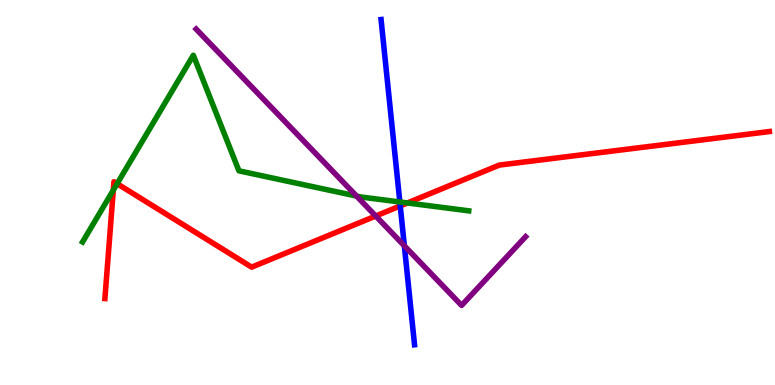[{'lines': ['blue', 'red'], 'intersections': [{'x': 5.16, 'y': 4.65}]}, {'lines': ['green', 'red'], 'intersections': [{'x': 1.46, 'y': 5.06}, {'x': 1.51, 'y': 5.23}, {'x': 5.26, 'y': 4.73}]}, {'lines': ['purple', 'red'], 'intersections': [{'x': 4.85, 'y': 4.39}]}, {'lines': ['blue', 'green'], 'intersections': [{'x': 5.16, 'y': 4.75}]}, {'lines': ['blue', 'purple'], 'intersections': [{'x': 5.22, 'y': 3.62}]}, {'lines': ['green', 'purple'], 'intersections': [{'x': 4.6, 'y': 4.91}]}]